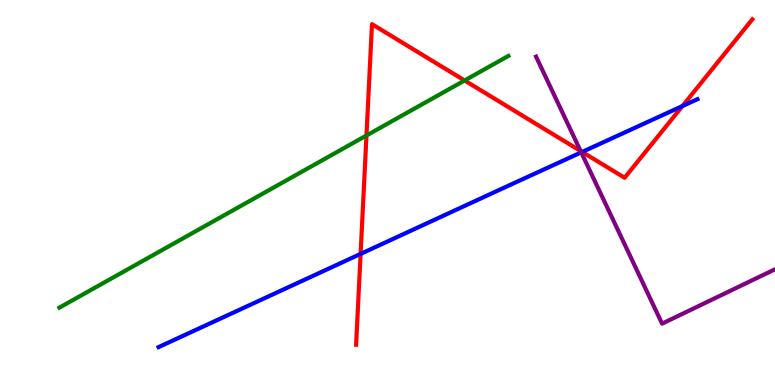[{'lines': ['blue', 'red'], 'intersections': [{'x': 4.65, 'y': 3.41}, {'x': 7.51, 'y': 6.05}, {'x': 8.81, 'y': 7.25}]}, {'lines': ['green', 'red'], 'intersections': [{'x': 4.73, 'y': 6.48}, {'x': 5.99, 'y': 7.91}]}, {'lines': ['purple', 'red'], 'intersections': [{'x': 7.49, 'y': 6.08}]}, {'lines': ['blue', 'green'], 'intersections': []}, {'lines': ['blue', 'purple'], 'intersections': [{'x': 7.5, 'y': 6.04}]}, {'lines': ['green', 'purple'], 'intersections': []}]